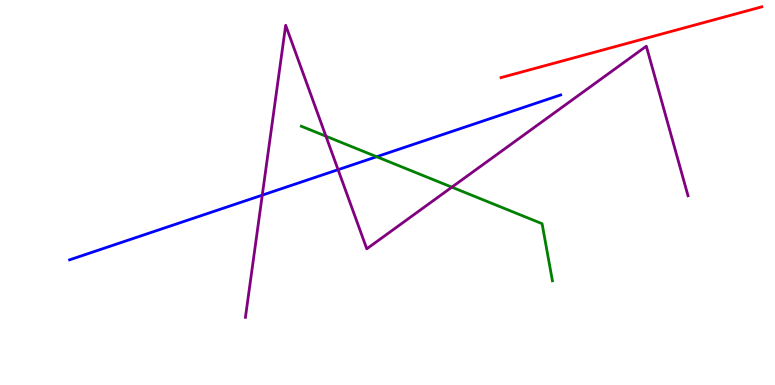[{'lines': ['blue', 'red'], 'intersections': []}, {'lines': ['green', 'red'], 'intersections': []}, {'lines': ['purple', 'red'], 'intersections': []}, {'lines': ['blue', 'green'], 'intersections': [{'x': 4.86, 'y': 5.93}]}, {'lines': ['blue', 'purple'], 'intersections': [{'x': 3.38, 'y': 4.93}, {'x': 4.36, 'y': 5.59}]}, {'lines': ['green', 'purple'], 'intersections': [{'x': 4.21, 'y': 6.46}, {'x': 5.83, 'y': 5.14}]}]